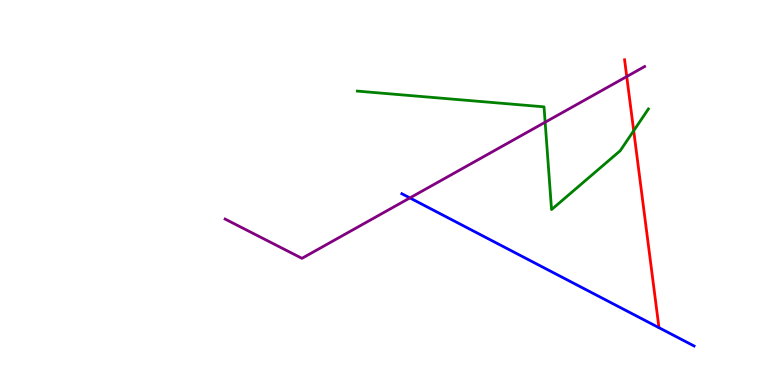[{'lines': ['blue', 'red'], 'intersections': []}, {'lines': ['green', 'red'], 'intersections': [{'x': 8.18, 'y': 6.6}]}, {'lines': ['purple', 'red'], 'intersections': [{'x': 8.09, 'y': 8.01}]}, {'lines': ['blue', 'green'], 'intersections': []}, {'lines': ['blue', 'purple'], 'intersections': [{'x': 5.29, 'y': 4.86}]}, {'lines': ['green', 'purple'], 'intersections': [{'x': 7.03, 'y': 6.83}]}]